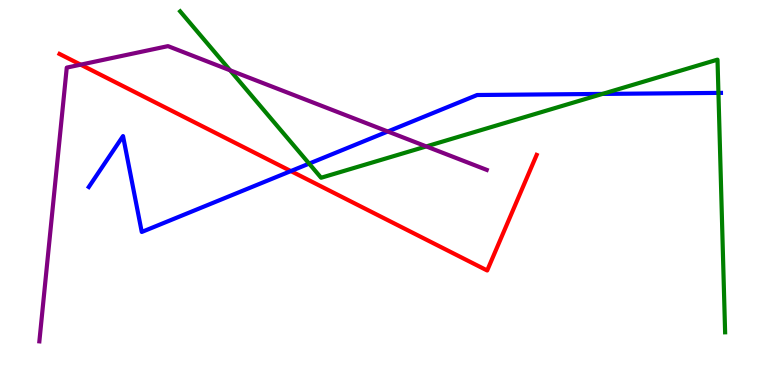[{'lines': ['blue', 'red'], 'intersections': [{'x': 3.75, 'y': 5.56}]}, {'lines': ['green', 'red'], 'intersections': []}, {'lines': ['purple', 'red'], 'intersections': [{'x': 1.04, 'y': 8.32}]}, {'lines': ['blue', 'green'], 'intersections': [{'x': 3.99, 'y': 5.75}, {'x': 7.77, 'y': 7.56}, {'x': 9.27, 'y': 7.59}]}, {'lines': ['blue', 'purple'], 'intersections': [{'x': 5.0, 'y': 6.58}]}, {'lines': ['green', 'purple'], 'intersections': [{'x': 2.97, 'y': 8.17}, {'x': 5.5, 'y': 6.2}]}]